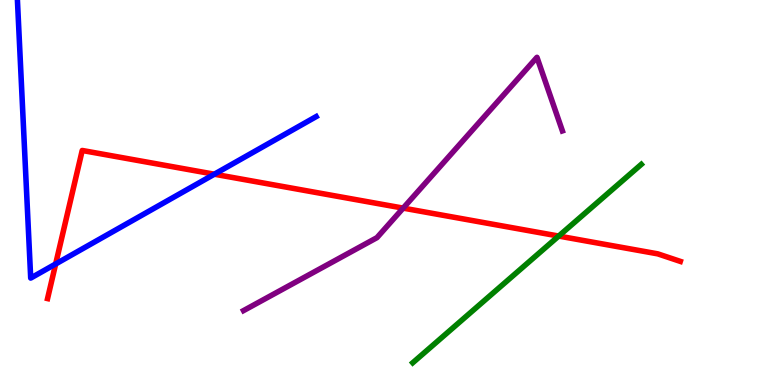[{'lines': ['blue', 'red'], 'intersections': [{'x': 0.718, 'y': 3.14}, {'x': 2.77, 'y': 5.48}]}, {'lines': ['green', 'red'], 'intersections': [{'x': 7.21, 'y': 3.87}]}, {'lines': ['purple', 'red'], 'intersections': [{'x': 5.2, 'y': 4.59}]}, {'lines': ['blue', 'green'], 'intersections': []}, {'lines': ['blue', 'purple'], 'intersections': []}, {'lines': ['green', 'purple'], 'intersections': []}]